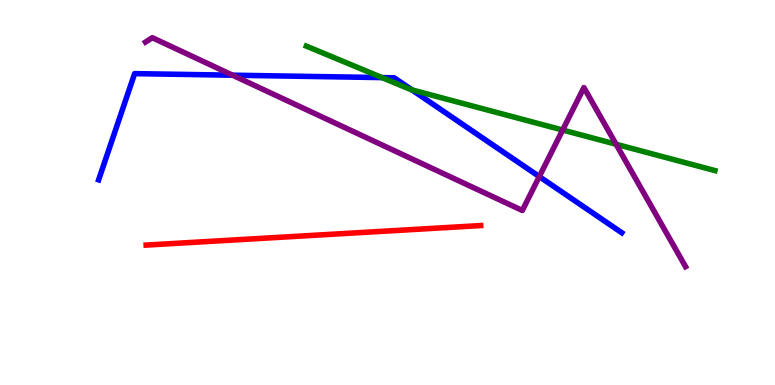[{'lines': ['blue', 'red'], 'intersections': []}, {'lines': ['green', 'red'], 'intersections': []}, {'lines': ['purple', 'red'], 'intersections': []}, {'lines': ['blue', 'green'], 'intersections': [{'x': 4.93, 'y': 7.98}, {'x': 5.32, 'y': 7.67}]}, {'lines': ['blue', 'purple'], 'intersections': [{'x': 3.0, 'y': 8.05}, {'x': 6.96, 'y': 5.41}]}, {'lines': ['green', 'purple'], 'intersections': [{'x': 7.26, 'y': 6.62}, {'x': 7.95, 'y': 6.25}]}]